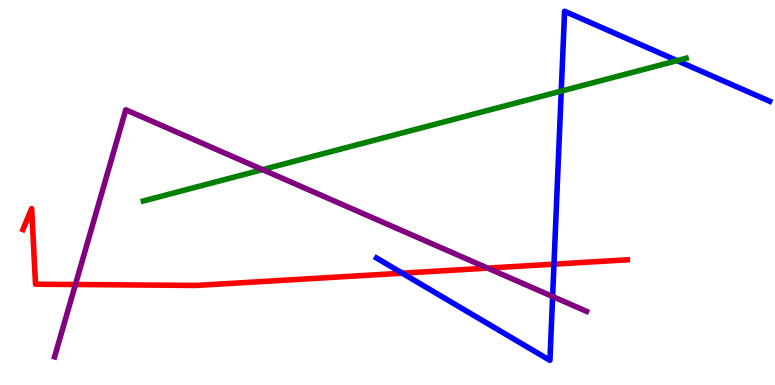[{'lines': ['blue', 'red'], 'intersections': [{'x': 5.19, 'y': 2.9}, {'x': 7.15, 'y': 3.14}]}, {'lines': ['green', 'red'], 'intersections': []}, {'lines': ['purple', 'red'], 'intersections': [{'x': 0.973, 'y': 2.61}, {'x': 6.29, 'y': 3.04}]}, {'lines': ['blue', 'green'], 'intersections': [{'x': 7.24, 'y': 7.63}, {'x': 8.74, 'y': 8.43}]}, {'lines': ['blue', 'purple'], 'intersections': [{'x': 7.13, 'y': 2.3}]}, {'lines': ['green', 'purple'], 'intersections': [{'x': 3.39, 'y': 5.59}]}]